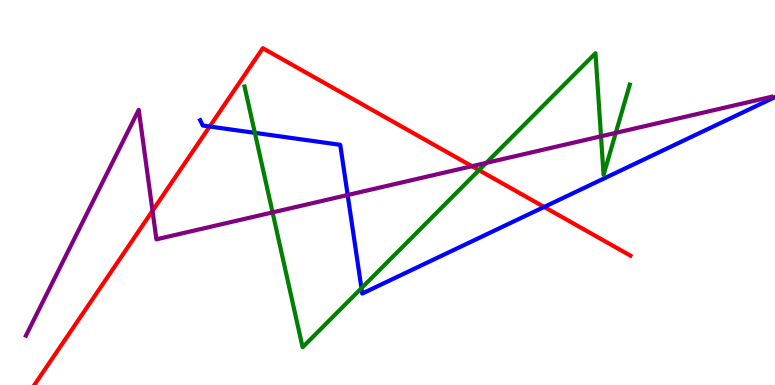[{'lines': ['blue', 'red'], 'intersections': [{'x': 2.71, 'y': 6.71}, {'x': 7.02, 'y': 4.62}]}, {'lines': ['green', 'red'], 'intersections': [{'x': 6.18, 'y': 5.58}]}, {'lines': ['purple', 'red'], 'intersections': [{'x': 1.97, 'y': 4.52}, {'x': 6.09, 'y': 5.68}]}, {'lines': ['blue', 'green'], 'intersections': [{'x': 3.29, 'y': 6.55}, {'x': 4.66, 'y': 2.51}]}, {'lines': ['blue', 'purple'], 'intersections': [{'x': 4.49, 'y': 4.93}]}, {'lines': ['green', 'purple'], 'intersections': [{'x': 3.52, 'y': 4.48}, {'x': 6.27, 'y': 5.77}, {'x': 7.75, 'y': 6.46}, {'x': 7.95, 'y': 6.55}]}]